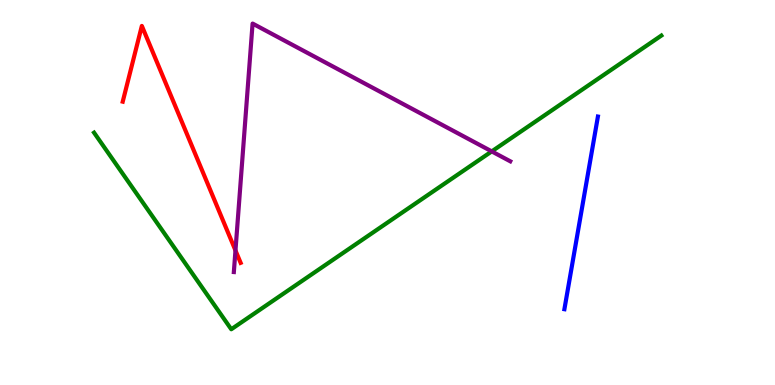[{'lines': ['blue', 'red'], 'intersections': []}, {'lines': ['green', 'red'], 'intersections': []}, {'lines': ['purple', 'red'], 'intersections': [{'x': 3.04, 'y': 3.49}]}, {'lines': ['blue', 'green'], 'intersections': []}, {'lines': ['blue', 'purple'], 'intersections': []}, {'lines': ['green', 'purple'], 'intersections': [{'x': 6.35, 'y': 6.07}]}]